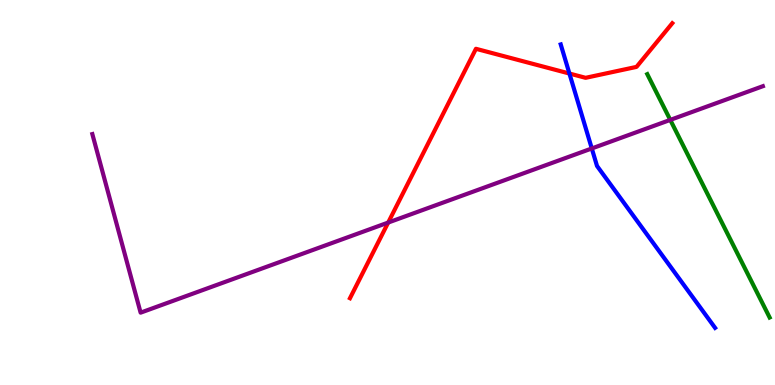[{'lines': ['blue', 'red'], 'intersections': [{'x': 7.35, 'y': 8.09}]}, {'lines': ['green', 'red'], 'intersections': []}, {'lines': ['purple', 'red'], 'intersections': [{'x': 5.01, 'y': 4.22}]}, {'lines': ['blue', 'green'], 'intersections': []}, {'lines': ['blue', 'purple'], 'intersections': [{'x': 7.64, 'y': 6.14}]}, {'lines': ['green', 'purple'], 'intersections': [{'x': 8.65, 'y': 6.89}]}]